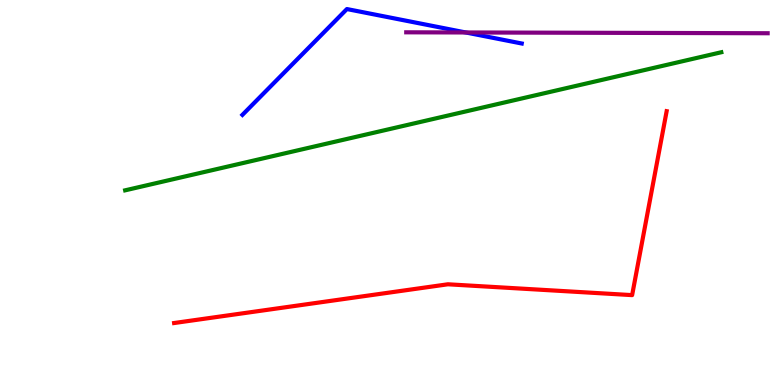[{'lines': ['blue', 'red'], 'intersections': []}, {'lines': ['green', 'red'], 'intersections': []}, {'lines': ['purple', 'red'], 'intersections': []}, {'lines': ['blue', 'green'], 'intersections': []}, {'lines': ['blue', 'purple'], 'intersections': [{'x': 6.01, 'y': 9.16}]}, {'lines': ['green', 'purple'], 'intersections': []}]